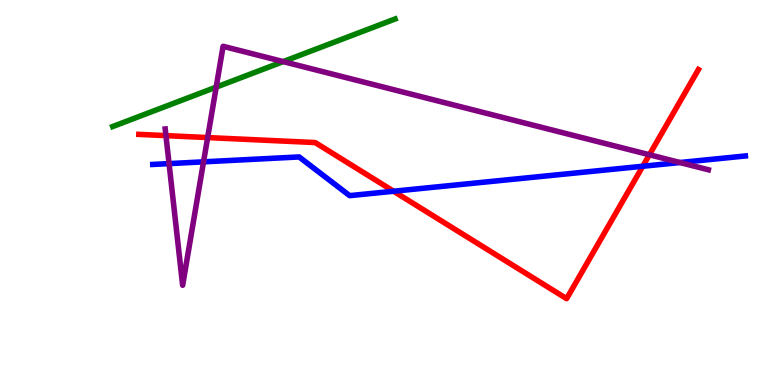[{'lines': ['blue', 'red'], 'intersections': [{'x': 5.08, 'y': 5.03}, {'x': 8.29, 'y': 5.68}]}, {'lines': ['green', 'red'], 'intersections': []}, {'lines': ['purple', 'red'], 'intersections': [{'x': 2.14, 'y': 6.48}, {'x': 2.68, 'y': 6.43}, {'x': 8.38, 'y': 5.98}]}, {'lines': ['blue', 'green'], 'intersections': []}, {'lines': ['blue', 'purple'], 'intersections': [{'x': 2.18, 'y': 5.75}, {'x': 2.63, 'y': 5.8}, {'x': 8.77, 'y': 5.78}]}, {'lines': ['green', 'purple'], 'intersections': [{'x': 2.79, 'y': 7.74}, {'x': 3.65, 'y': 8.4}]}]